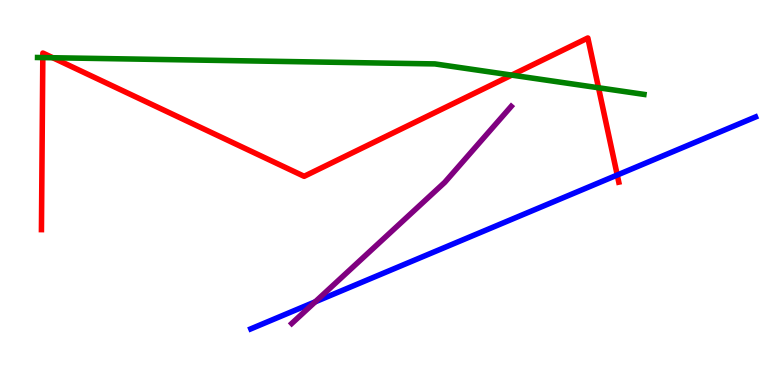[{'lines': ['blue', 'red'], 'intersections': [{'x': 7.96, 'y': 5.45}]}, {'lines': ['green', 'red'], 'intersections': [{'x': 0.552, 'y': 8.5}, {'x': 0.681, 'y': 8.5}, {'x': 6.6, 'y': 8.05}, {'x': 7.72, 'y': 7.72}]}, {'lines': ['purple', 'red'], 'intersections': []}, {'lines': ['blue', 'green'], 'intersections': []}, {'lines': ['blue', 'purple'], 'intersections': [{'x': 4.07, 'y': 2.16}]}, {'lines': ['green', 'purple'], 'intersections': []}]